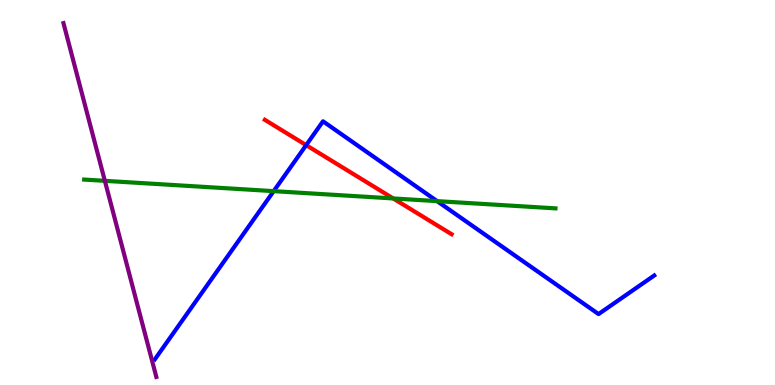[{'lines': ['blue', 'red'], 'intersections': [{'x': 3.95, 'y': 6.23}]}, {'lines': ['green', 'red'], 'intersections': [{'x': 5.07, 'y': 4.85}]}, {'lines': ['purple', 'red'], 'intersections': []}, {'lines': ['blue', 'green'], 'intersections': [{'x': 3.53, 'y': 5.04}, {'x': 5.64, 'y': 4.78}]}, {'lines': ['blue', 'purple'], 'intersections': []}, {'lines': ['green', 'purple'], 'intersections': [{'x': 1.35, 'y': 5.3}]}]